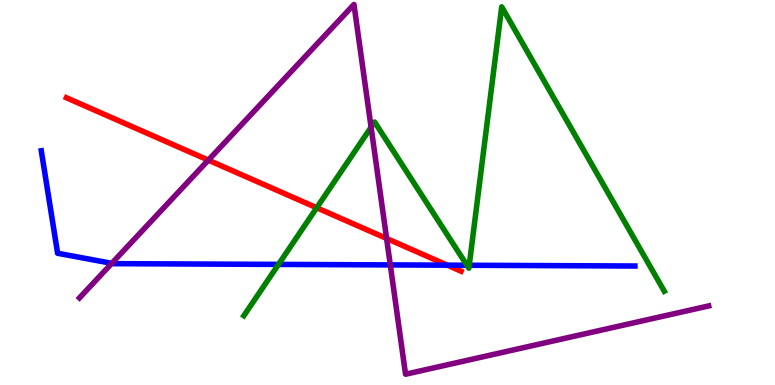[{'lines': ['blue', 'red'], 'intersections': [{'x': 5.77, 'y': 3.11}]}, {'lines': ['green', 'red'], 'intersections': [{'x': 4.09, 'y': 4.6}]}, {'lines': ['purple', 'red'], 'intersections': [{'x': 2.69, 'y': 5.84}, {'x': 4.99, 'y': 3.81}]}, {'lines': ['blue', 'green'], 'intersections': [{'x': 3.59, 'y': 3.13}, {'x': 6.03, 'y': 3.11}, {'x': 6.05, 'y': 3.11}]}, {'lines': ['blue', 'purple'], 'intersections': [{'x': 1.44, 'y': 3.16}, {'x': 5.04, 'y': 3.12}]}, {'lines': ['green', 'purple'], 'intersections': [{'x': 4.79, 'y': 6.7}]}]